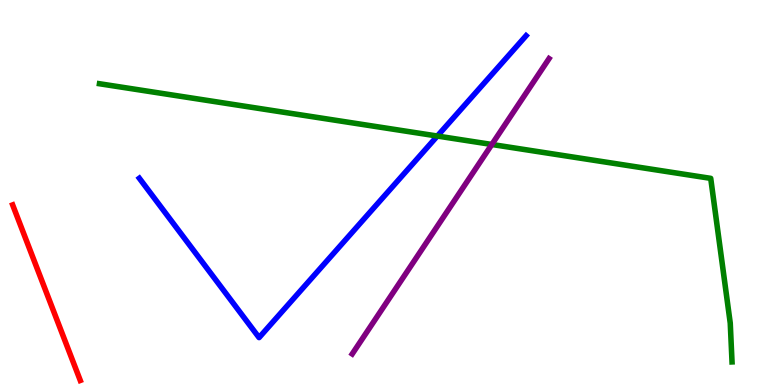[{'lines': ['blue', 'red'], 'intersections': []}, {'lines': ['green', 'red'], 'intersections': []}, {'lines': ['purple', 'red'], 'intersections': []}, {'lines': ['blue', 'green'], 'intersections': [{'x': 5.64, 'y': 6.47}]}, {'lines': ['blue', 'purple'], 'intersections': []}, {'lines': ['green', 'purple'], 'intersections': [{'x': 6.35, 'y': 6.25}]}]